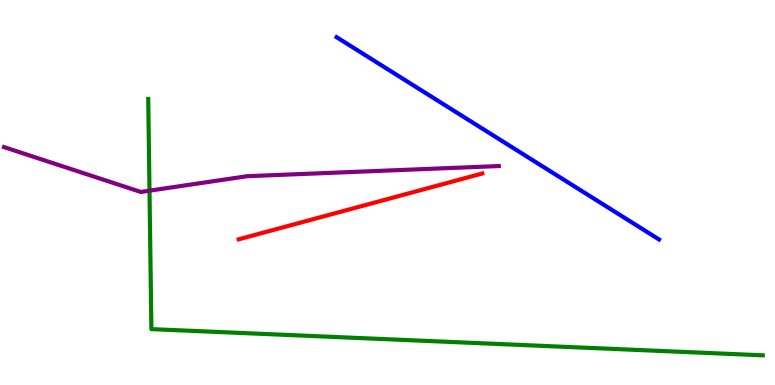[{'lines': ['blue', 'red'], 'intersections': []}, {'lines': ['green', 'red'], 'intersections': []}, {'lines': ['purple', 'red'], 'intersections': []}, {'lines': ['blue', 'green'], 'intersections': []}, {'lines': ['blue', 'purple'], 'intersections': []}, {'lines': ['green', 'purple'], 'intersections': [{'x': 1.93, 'y': 5.05}]}]